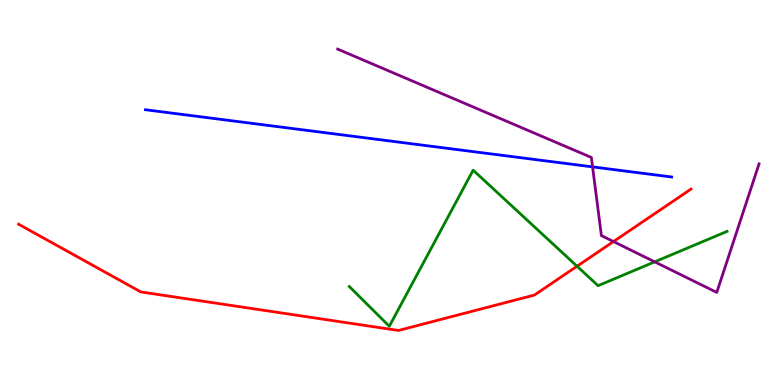[{'lines': ['blue', 'red'], 'intersections': []}, {'lines': ['green', 'red'], 'intersections': [{'x': 7.45, 'y': 3.08}]}, {'lines': ['purple', 'red'], 'intersections': [{'x': 7.92, 'y': 3.73}]}, {'lines': ['blue', 'green'], 'intersections': []}, {'lines': ['blue', 'purple'], 'intersections': [{'x': 7.65, 'y': 5.67}]}, {'lines': ['green', 'purple'], 'intersections': [{'x': 8.45, 'y': 3.2}]}]